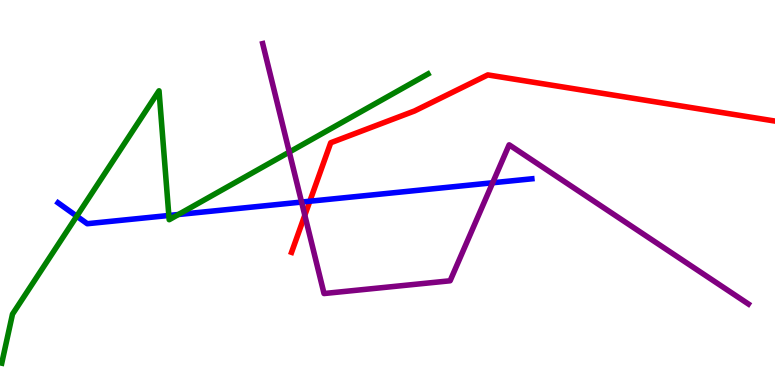[{'lines': ['blue', 'red'], 'intersections': [{'x': 4.0, 'y': 4.77}]}, {'lines': ['green', 'red'], 'intersections': []}, {'lines': ['purple', 'red'], 'intersections': [{'x': 3.93, 'y': 4.41}]}, {'lines': ['blue', 'green'], 'intersections': [{'x': 0.99, 'y': 4.38}, {'x': 2.18, 'y': 4.4}, {'x': 2.3, 'y': 4.43}]}, {'lines': ['blue', 'purple'], 'intersections': [{'x': 3.89, 'y': 4.75}, {'x': 6.36, 'y': 5.25}]}, {'lines': ['green', 'purple'], 'intersections': [{'x': 3.73, 'y': 6.05}]}]